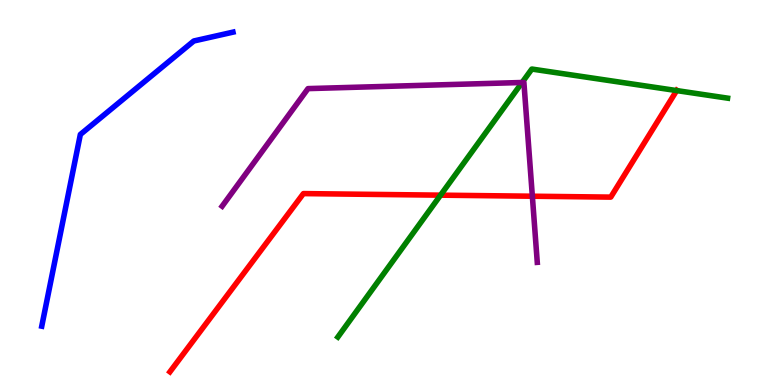[{'lines': ['blue', 'red'], 'intersections': []}, {'lines': ['green', 'red'], 'intersections': [{'x': 5.68, 'y': 4.93}, {'x': 8.73, 'y': 7.65}]}, {'lines': ['purple', 'red'], 'intersections': [{'x': 6.87, 'y': 4.9}]}, {'lines': ['blue', 'green'], 'intersections': []}, {'lines': ['blue', 'purple'], 'intersections': []}, {'lines': ['green', 'purple'], 'intersections': [{'x': 6.74, 'y': 7.86}]}]